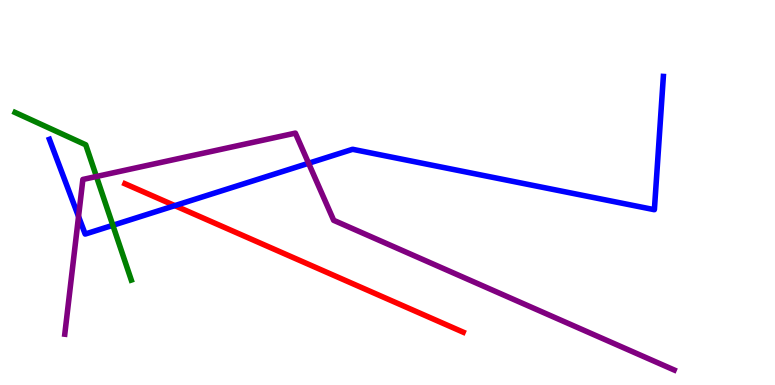[{'lines': ['blue', 'red'], 'intersections': [{'x': 2.26, 'y': 4.66}]}, {'lines': ['green', 'red'], 'intersections': []}, {'lines': ['purple', 'red'], 'intersections': []}, {'lines': ['blue', 'green'], 'intersections': [{'x': 1.46, 'y': 4.15}]}, {'lines': ['blue', 'purple'], 'intersections': [{'x': 1.01, 'y': 4.38}, {'x': 3.98, 'y': 5.76}]}, {'lines': ['green', 'purple'], 'intersections': [{'x': 1.24, 'y': 5.42}]}]